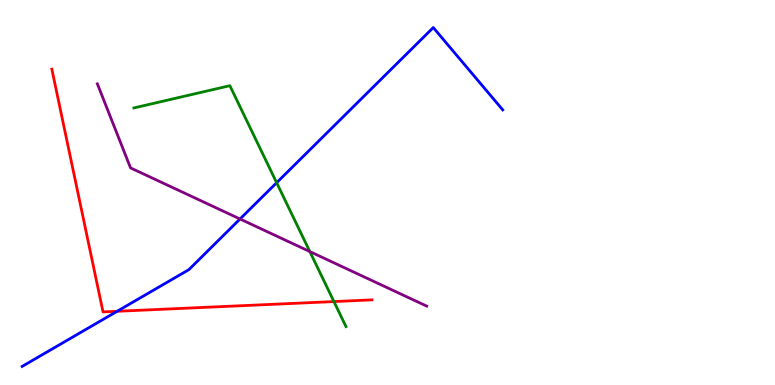[{'lines': ['blue', 'red'], 'intersections': [{'x': 1.51, 'y': 1.91}]}, {'lines': ['green', 'red'], 'intersections': [{'x': 4.31, 'y': 2.17}]}, {'lines': ['purple', 'red'], 'intersections': []}, {'lines': ['blue', 'green'], 'intersections': [{'x': 3.57, 'y': 5.25}]}, {'lines': ['blue', 'purple'], 'intersections': [{'x': 3.1, 'y': 4.31}]}, {'lines': ['green', 'purple'], 'intersections': [{'x': 4.0, 'y': 3.47}]}]